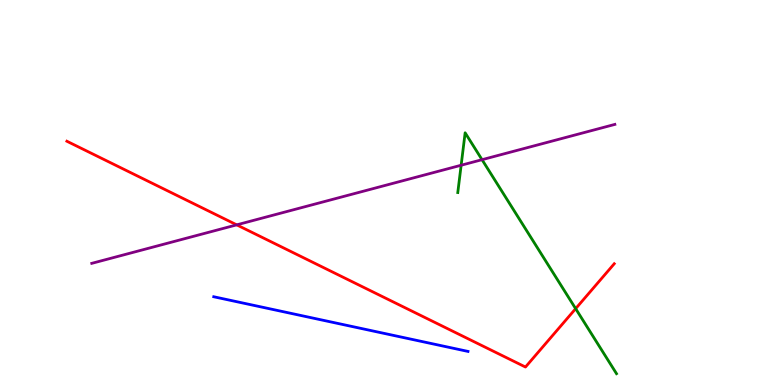[{'lines': ['blue', 'red'], 'intersections': []}, {'lines': ['green', 'red'], 'intersections': [{'x': 7.43, 'y': 1.98}]}, {'lines': ['purple', 'red'], 'intersections': [{'x': 3.05, 'y': 4.16}]}, {'lines': ['blue', 'green'], 'intersections': []}, {'lines': ['blue', 'purple'], 'intersections': []}, {'lines': ['green', 'purple'], 'intersections': [{'x': 5.95, 'y': 5.71}, {'x': 6.22, 'y': 5.85}]}]